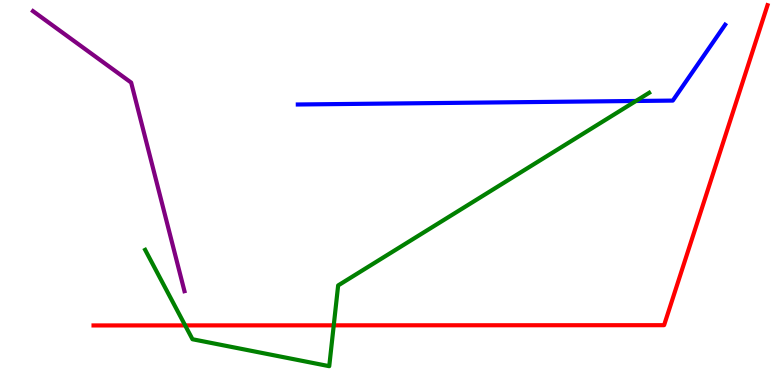[{'lines': ['blue', 'red'], 'intersections': []}, {'lines': ['green', 'red'], 'intersections': [{'x': 2.39, 'y': 1.55}, {'x': 4.31, 'y': 1.55}]}, {'lines': ['purple', 'red'], 'intersections': []}, {'lines': ['blue', 'green'], 'intersections': [{'x': 8.21, 'y': 7.38}]}, {'lines': ['blue', 'purple'], 'intersections': []}, {'lines': ['green', 'purple'], 'intersections': []}]